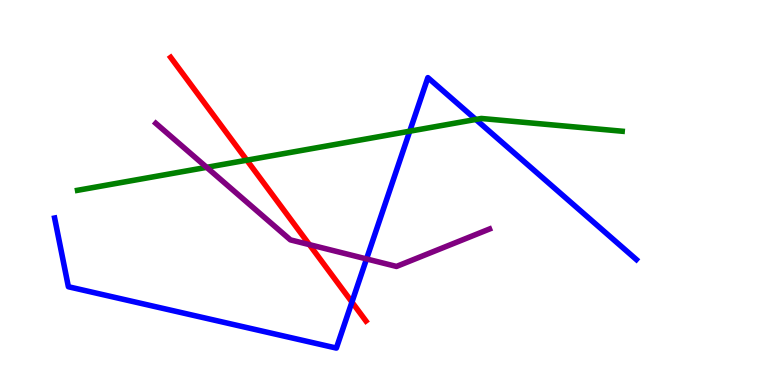[{'lines': ['blue', 'red'], 'intersections': [{'x': 4.54, 'y': 2.15}]}, {'lines': ['green', 'red'], 'intersections': [{'x': 3.18, 'y': 5.84}]}, {'lines': ['purple', 'red'], 'intersections': [{'x': 3.99, 'y': 3.65}]}, {'lines': ['blue', 'green'], 'intersections': [{'x': 5.29, 'y': 6.59}, {'x': 6.14, 'y': 6.9}]}, {'lines': ['blue', 'purple'], 'intersections': [{'x': 4.73, 'y': 3.27}]}, {'lines': ['green', 'purple'], 'intersections': [{'x': 2.67, 'y': 5.65}]}]